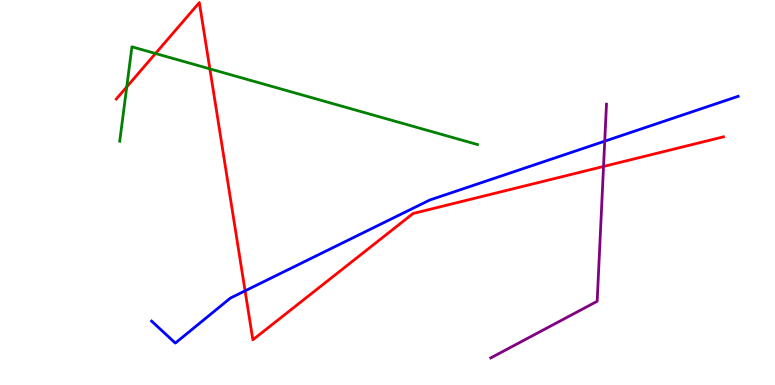[{'lines': ['blue', 'red'], 'intersections': [{'x': 3.16, 'y': 2.45}]}, {'lines': ['green', 'red'], 'intersections': [{'x': 1.64, 'y': 7.74}, {'x': 2.01, 'y': 8.61}, {'x': 2.71, 'y': 8.21}]}, {'lines': ['purple', 'red'], 'intersections': [{'x': 7.79, 'y': 5.68}]}, {'lines': ['blue', 'green'], 'intersections': []}, {'lines': ['blue', 'purple'], 'intersections': [{'x': 7.8, 'y': 6.33}]}, {'lines': ['green', 'purple'], 'intersections': []}]